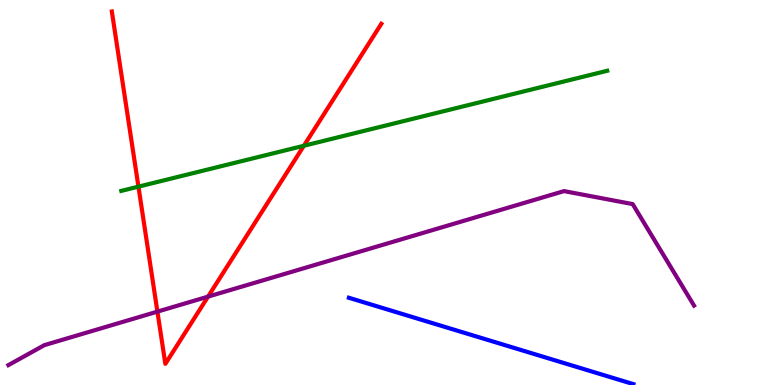[{'lines': ['blue', 'red'], 'intersections': []}, {'lines': ['green', 'red'], 'intersections': [{'x': 1.79, 'y': 5.15}, {'x': 3.92, 'y': 6.21}]}, {'lines': ['purple', 'red'], 'intersections': [{'x': 2.03, 'y': 1.91}, {'x': 2.68, 'y': 2.3}]}, {'lines': ['blue', 'green'], 'intersections': []}, {'lines': ['blue', 'purple'], 'intersections': []}, {'lines': ['green', 'purple'], 'intersections': []}]